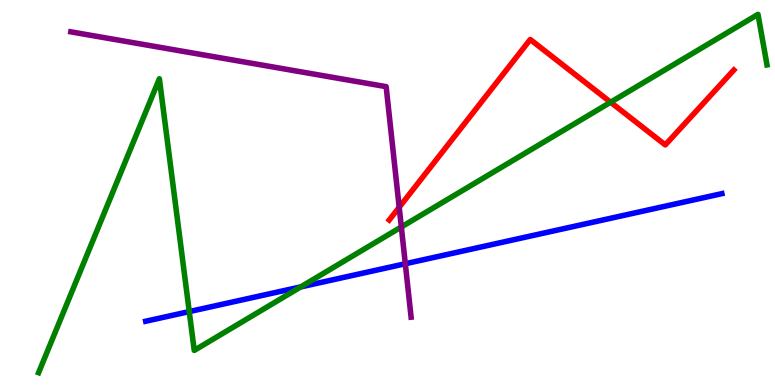[{'lines': ['blue', 'red'], 'intersections': []}, {'lines': ['green', 'red'], 'intersections': [{'x': 7.88, 'y': 7.34}]}, {'lines': ['purple', 'red'], 'intersections': [{'x': 5.15, 'y': 4.62}]}, {'lines': ['blue', 'green'], 'intersections': [{'x': 2.44, 'y': 1.91}, {'x': 3.88, 'y': 2.55}]}, {'lines': ['blue', 'purple'], 'intersections': [{'x': 5.23, 'y': 3.15}]}, {'lines': ['green', 'purple'], 'intersections': [{'x': 5.18, 'y': 4.1}]}]